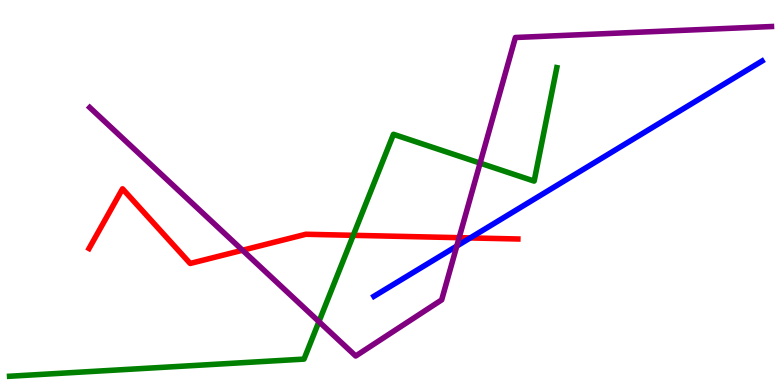[{'lines': ['blue', 'red'], 'intersections': [{'x': 6.07, 'y': 3.82}]}, {'lines': ['green', 'red'], 'intersections': [{'x': 4.56, 'y': 3.89}]}, {'lines': ['purple', 'red'], 'intersections': [{'x': 3.13, 'y': 3.5}, {'x': 5.92, 'y': 3.83}]}, {'lines': ['blue', 'green'], 'intersections': []}, {'lines': ['blue', 'purple'], 'intersections': [{'x': 5.89, 'y': 3.61}]}, {'lines': ['green', 'purple'], 'intersections': [{'x': 4.12, 'y': 1.65}, {'x': 6.19, 'y': 5.76}]}]